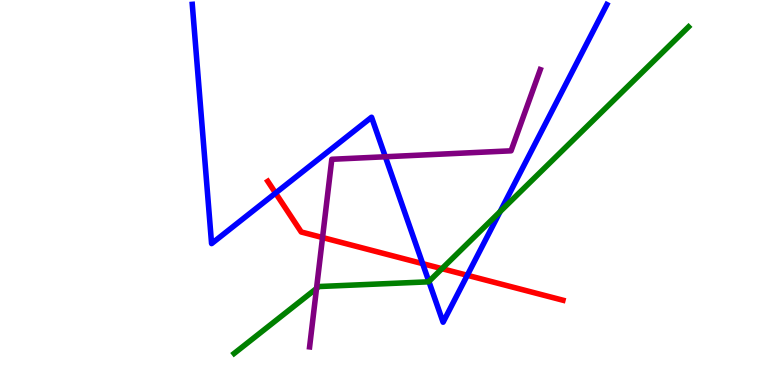[{'lines': ['blue', 'red'], 'intersections': [{'x': 3.56, 'y': 4.99}, {'x': 5.45, 'y': 3.15}, {'x': 6.03, 'y': 2.85}]}, {'lines': ['green', 'red'], 'intersections': [{'x': 5.7, 'y': 3.02}]}, {'lines': ['purple', 'red'], 'intersections': [{'x': 4.16, 'y': 3.83}]}, {'lines': ['blue', 'green'], 'intersections': [{'x': 5.53, 'y': 2.69}, {'x': 6.45, 'y': 4.5}]}, {'lines': ['blue', 'purple'], 'intersections': [{'x': 4.97, 'y': 5.93}]}, {'lines': ['green', 'purple'], 'intersections': [{'x': 4.08, 'y': 2.51}]}]